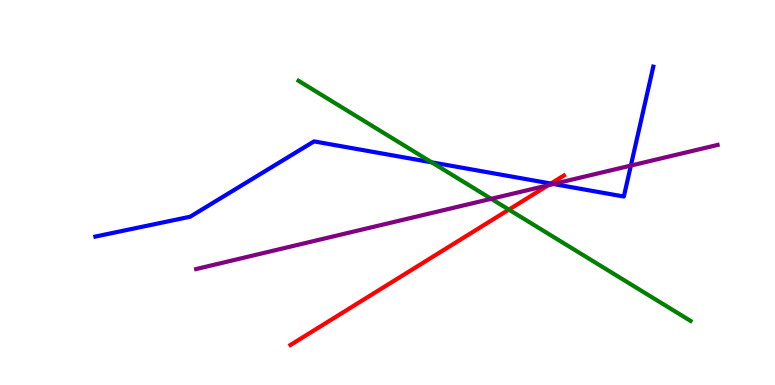[{'lines': ['blue', 'red'], 'intersections': [{'x': 7.11, 'y': 5.23}]}, {'lines': ['green', 'red'], 'intersections': [{'x': 6.57, 'y': 4.56}]}, {'lines': ['purple', 'red'], 'intersections': [{'x': 7.07, 'y': 5.19}]}, {'lines': ['blue', 'green'], 'intersections': [{'x': 5.57, 'y': 5.78}]}, {'lines': ['blue', 'purple'], 'intersections': [{'x': 7.14, 'y': 5.22}, {'x': 8.14, 'y': 5.7}]}, {'lines': ['green', 'purple'], 'intersections': [{'x': 6.34, 'y': 4.84}]}]